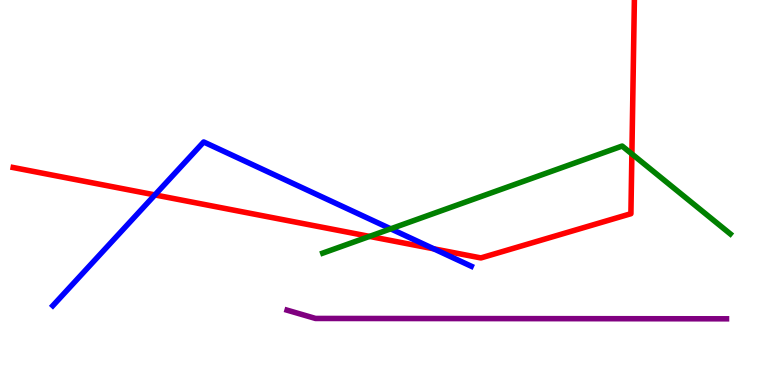[{'lines': ['blue', 'red'], 'intersections': [{'x': 2.0, 'y': 4.94}, {'x': 5.6, 'y': 3.54}]}, {'lines': ['green', 'red'], 'intersections': [{'x': 4.77, 'y': 3.86}, {'x': 8.15, 'y': 6.0}]}, {'lines': ['purple', 'red'], 'intersections': []}, {'lines': ['blue', 'green'], 'intersections': [{'x': 5.04, 'y': 4.06}]}, {'lines': ['blue', 'purple'], 'intersections': []}, {'lines': ['green', 'purple'], 'intersections': []}]